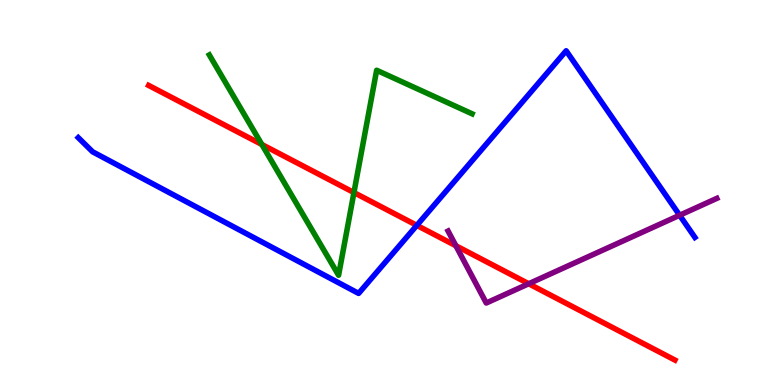[{'lines': ['blue', 'red'], 'intersections': [{'x': 5.38, 'y': 4.15}]}, {'lines': ['green', 'red'], 'intersections': [{'x': 3.38, 'y': 6.25}, {'x': 4.57, 'y': 5.0}]}, {'lines': ['purple', 'red'], 'intersections': [{'x': 5.88, 'y': 3.62}, {'x': 6.82, 'y': 2.63}]}, {'lines': ['blue', 'green'], 'intersections': []}, {'lines': ['blue', 'purple'], 'intersections': [{'x': 8.77, 'y': 4.41}]}, {'lines': ['green', 'purple'], 'intersections': []}]